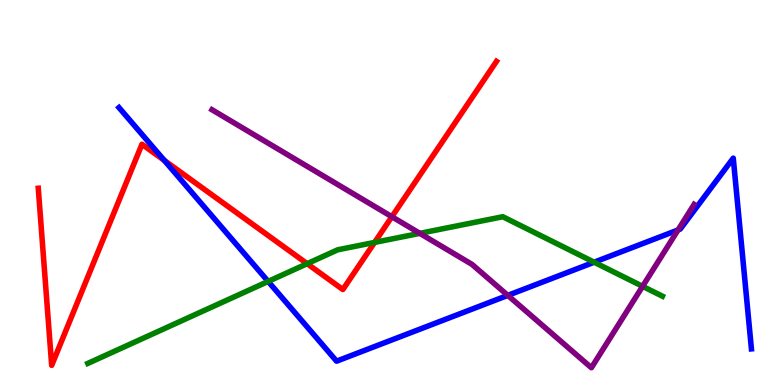[{'lines': ['blue', 'red'], 'intersections': [{'x': 2.12, 'y': 5.83}]}, {'lines': ['green', 'red'], 'intersections': [{'x': 3.96, 'y': 3.15}, {'x': 4.83, 'y': 3.7}]}, {'lines': ['purple', 'red'], 'intersections': [{'x': 5.06, 'y': 4.37}]}, {'lines': ['blue', 'green'], 'intersections': [{'x': 3.46, 'y': 2.69}, {'x': 7.67, 'y': 3.19}]}, {'lines': ['blue', 'purple'], 'intersections': [{'x': 6.55, 'y': 2.33}, {'x': 8.75, 'y': 4.03}]}, {'lines': ['green', 'purple'], 'intersections': [{'x': 5.42, 'y': 3.94}, {'x': 8.29, 'y': 2.56}]}]